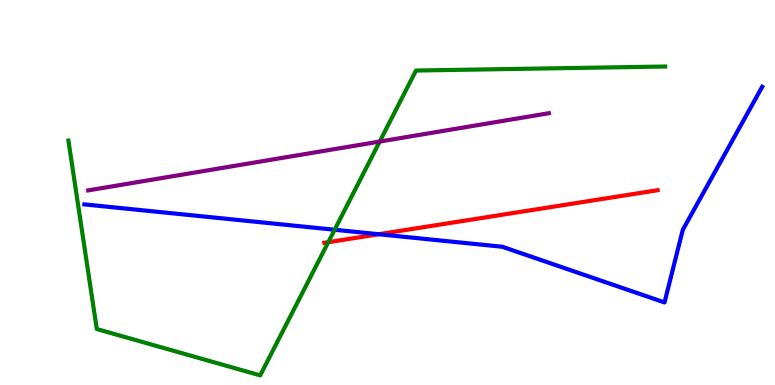[{'lines': ['blue', 'red'], 'intersections': [{'x': 4.89, 'y': 3.92}]}, {'lines': ['green', 'red'], 'intersections': [{'x': 4.24, 'y': 3.71}]}, {'lines': ['purple', 'red'], 'intersections': []}, {'lines': ['blue', 'green'], 'intersections': [{'x': 4.32, 'y': 4.03}]}, {'lines': ['blue', 'purple'], 'intersections': []}, {'lines': ['green', 'purple'], 'intersections': [{'x': 4.9, 'y': 6.32}]}]